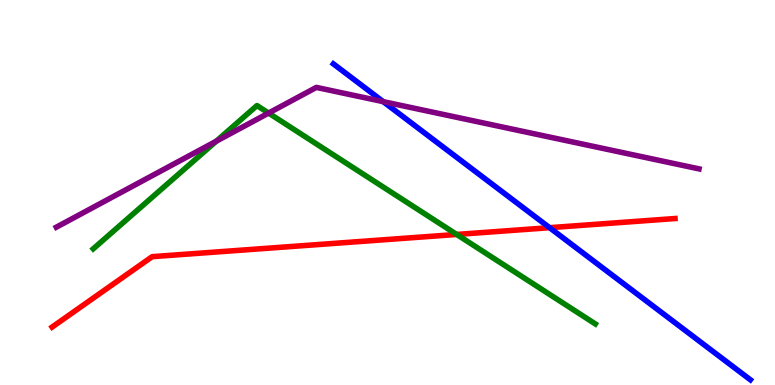[{'lines': ['blue', 'red'], 'intersections': [{'x': 7.09, 'y': 4.09}]}, {'lines': ['green', 'red'], 'intersections': [{'x': 5.89, 'y': 3.91}]}, {'lines': ['purple', 'red'], 'intersections': []}, {'lines': ['blue', 'green'], 'intersections': []}, {'lines': ['blue', 'purple'], 'intersections': [{'x': 4.94, 'y': 7.36}]}, {'lines': ['green', 'purple'], 'intersections': [{'x': 2.79, 'y': 6.33}, {'x': 3.47, 'y': 7.06}]}]